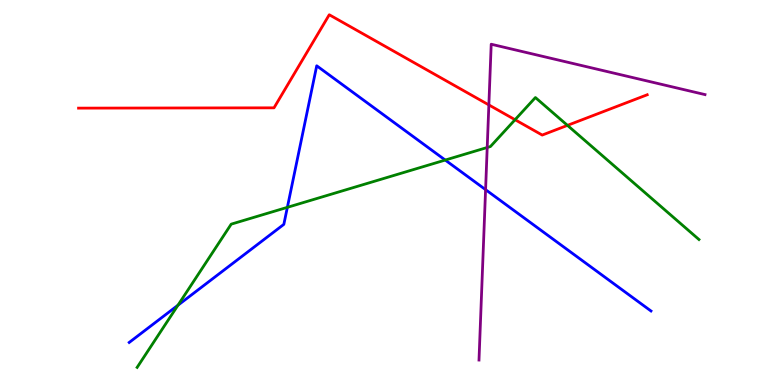[{'lines': ['blue', 'red'], 'intersections': []}, {'lines': ['green', 'red'], 'intersections': [{'x': 6.65, 'y': 6.89}, {'x': 7.32, 'y': 6.74}]}, {'lines': ['purple', 'red'], 'intersections': [{'x': 6.31, 'y': 7.27}]}, {'lines': ['blue', 'green'], 'intersections': [{'x': 2.3, 'y': 2.07}, {'x': 3.71, 'y': 4.61}, {'x': 5.75, 'y': 5.84}]}, {'lines': ['blue', 'purple'], 'intersections': [{'x': 6.27, 'y': 5.07}]}, {'lines': ['green', 'purple'], 'intersections': [{'x': 6.29, 'y': 6.17}]}]